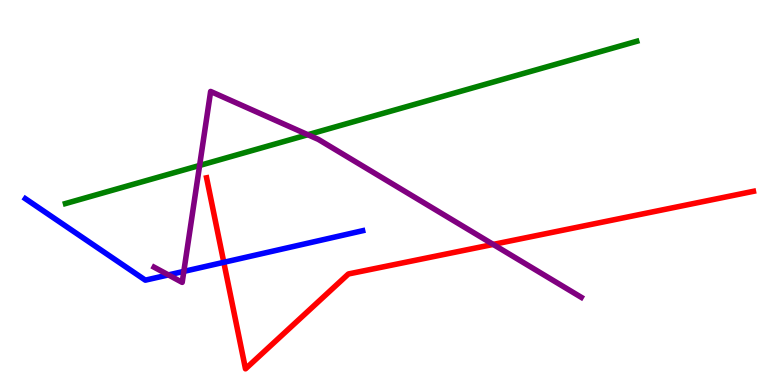[{'lines': ['blue', 'red'], 'intersections': [{'x': 2.89, 'y': 3.19}]}, {'lines': ['green', 'red'], 'intersections': []}, {'lines': ['purple', 'red'], 'intersections': [{'x': 6.36, 'y': 3.65}]}, {'lines': ['blue', 'green'], 'intersections': []}, {'lines': ['blue', 'purple'], 'intersections': [{'x': 2.17, 'y': 2.86}, {'x': 2.37, 'y': 2.95}]}, {'lines': ['green', 'purple'], 'intersections': [{'x': 2.58, 'y': 5.7}, {'x': 3.97, 'y': 6.5}]}]